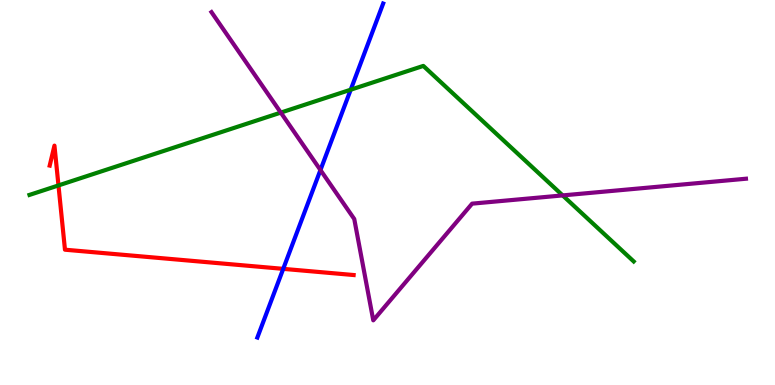[{'lines': ['blue', 'red'], 'intersections': [{'x': 3.65, 'y': 3.02}]}, {'lines': ['green', 'red'], 'intersections': [{'x': 0.754, 'y': 5.18}]}, {'lines': ['purple', 'red'], 'intersections': []}, {'lines': ['blue', 'green'], 'intersections': [{'x': 4.53, 'y': 7.67}]}, {'lines': ['blue', 'purple'], 'intersections': [{'x': 4.13, 'y': 5.58}]}, {'lines': ['green', 'purple'], 'intersections': [{'x': 3.62, 'y': 7.08}, {'x': 7.26, 'y': 4.92}]}]